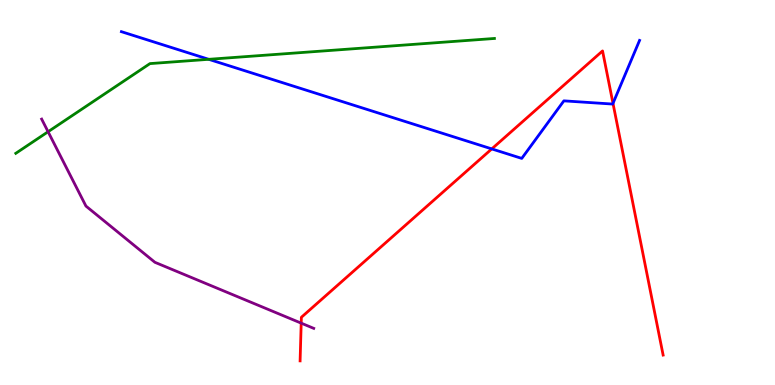[{'lines': ['blue', 'red'], 'intersections': [{'x': 6.35, 'y': 6.13}, {'x': 7.91, 'y': 7.32}]}, {'lines': ['green', 'red'], 'intersections': []}, {'lines': ['purple', 'red'], 'intersections': [{'x': 3.89, 'y': 1.61}]}, {'lines': ['blue', 'green'], 'intersections': [{'x': 2.69, 'y': 8.46}]}, {'lines': ['blue', 'purple'], 'intersections': []}, {'lines': ['green', 'purple'], 'intersections': [{'x': 0.62, 'y': 6.58}]}]